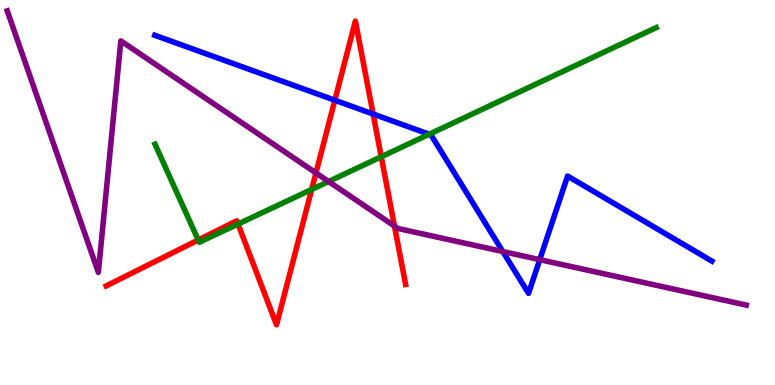[{'lines': ['blue', 'red'], 'intersections': [{'x': 4.32, 'y': 7.4}, {'x': 4.81, 'y': 7.04}]}, {'lines': ['green', 'red'], 'intersections': [{'x': 2.56, 'y': 3.77}, {'x': 3.07, 'y': 4.18}, {'x': 4.02, 'y': 5.08}, {'x': 4.92, 'y': 5.93}]}, {'lines': ['purple', 'red'], 'intersections': [{'x': 4.08, 'y': 5.51}, {'x': 5.09, 'y': 4.13}]}, {'lines': ['blue', 'green'], 'intersections': [{'x': 5.54, 'y': 6.51}]}, {'lines': ['blue', 'purple'], 'intersections': [{'x': 6.49, 'y': 3.47}, {'x': 6.96, 'y': 3.26}]}, {'lines': ['green', 'purple'], 'intersections': [{'x': 4.24, 'y': 5.29}]}]